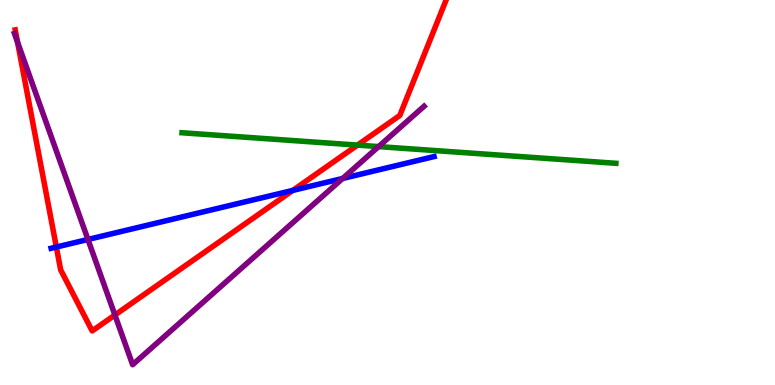[{'lines': ['blue', 'red'], 'intersections': [{'x': 0.727, 'y': 3.58}, {'x': 3.78, 'y': 5.05}]}, {'lines': ['green', 'red'], 'intersections': [{'x': 4.61, 'y': 6.23}]}, {'lines': ['purple', 'red'], 'intersections': [{'x': 0.227, 'y': 8.9}, {'x': 1.48, 'y': 1.82}]}, {'lines': ['blue', 'green'], 'intersections': []}, {'lines': ['blue', 'purple'], 'intersections': [{'x': 1.13, 'y': 3.78}, {'x': 4.42, 'y': 5.36}]}, {'lines': ['green', 'purple'], 'intersections': [{'x': 4.88, 'y': 6.19}]}]